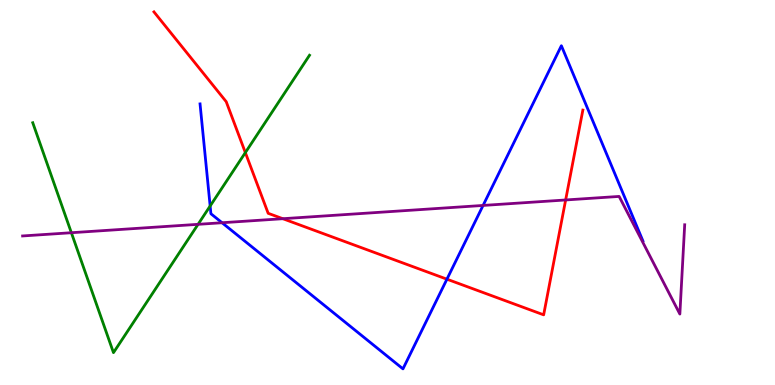[{'lines': ['blue', 'red'], 'intersections': [{'x': 5.77, 'y': 2.75}]}, {'lines': ['green', 'red'], 'intersections': [{'x': 3.17, 'y': 6.04}]}, {'lines': ['purple', 'red'], 'intersections': [{'x': 3.65, 'y': 4.32}, {'x': 7.3, 'y': 4.81}]}, {'lines': ['blue', 'green'], 'intersections': [{'x': 2.71, 'y': 4.65}]}, {'lines': ['blue', 'purple'], 'intersections': [{'x': 2.87, 'y': 4.21}, {'x': 6.23, 'y': 4.66}]}, {'lines': ['green', 'purple'], 'intersections': [{'x': 0.921, 'y': 3.96}, {'x': 2.56, 'y': 4.17}]}]